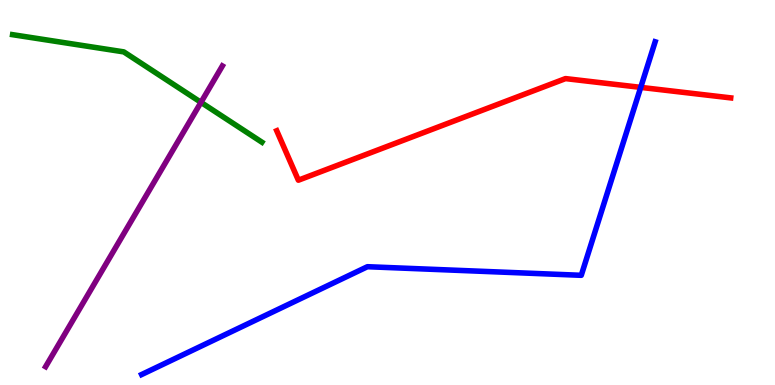[{'lines': ['blue', 'red'], 'intersections': [{'x': 8.27, 'y': 7.73}]}, {'lines': ['green', 'red'], 'intersections': []}, {'lines': ['purple', 'red'], 'intersections': []}, {'lines': ['blue', 'green'], 'intersections': []}, {'lines': ['blue', 'purple'], 'intersections': []}, {'lines': ['green', 'purple'], 'intersections': [{'x': 2.59, 'y': 7.34}]}]